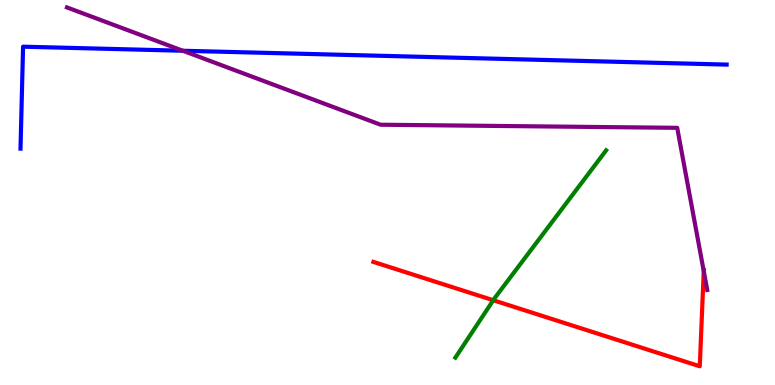[{'lines': ['blue', 'red'], 'intersections': []}, {'lines': ['green', 'red'], 'intersections': [{'x': 6.36, 'y': 2.2}]}, {'lines': ['purple', 'red'], 'intersections': [{'x': 9.08, 'y': 2.96}]}, {'lines': ['blue', 'green'], 'intersections': []}, {'lines': ['blue', 'purple'], 'intersections': [{'x': 2.36, 'y': 8.68}]}, {'lines': ['green', 'purple'], 'intersections': []}]